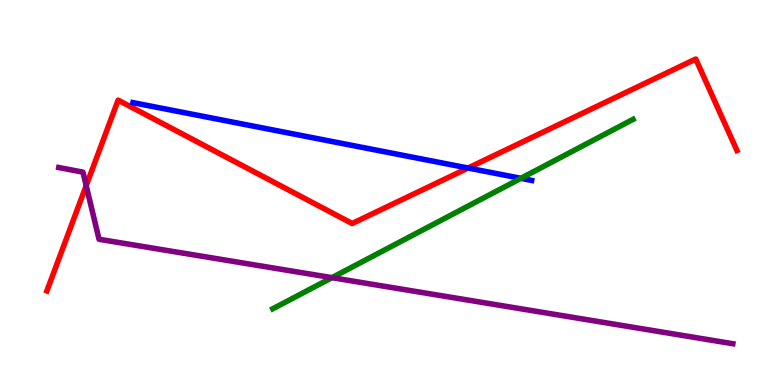[{'lines': ['blue', 'red'], 'intersections': [{'x': 6.04, 'y': 5.64}]}, {'lines': ['green', 'red'], 'intersections': []}, {'lines': ['purple', 'red'], 'intersections': [{'x': 1.11, 'y': 5.18}]}, {'lines': ['blue', 'green'], 'intersections': [{'x': 6.72, 'y': 5.37}]}, {'lines': ['blue', 'purple'], 'intersections': []}, {'lines': ['green', 'purple'], 'intersections': [{'x': 4.28, 'y': 2.79}]}]